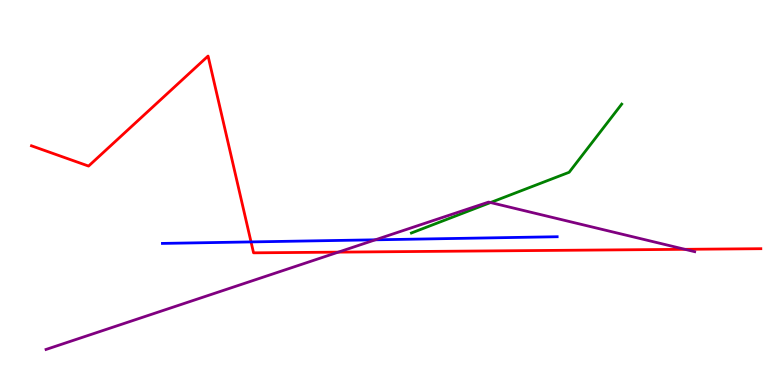[{'lines': ['blue', 'red'], 'intersections': [{'x': 3.24, 'y': 3.72}]}, {'lines': ['green', 'red'], 'intersections': []}, {'lines': ['purple', 'red'], 'intersections': [{'x': 4.37, 'y': 3.45}, {'x': 8.84, 'y': 3.52}]}, {'lines': ['blue', 'green'], 'intersections': []}, {'lines': ['blue', 'purple'], 'intersections': [{'x': 4.84, 'y': 3.77}]}, {'lines': ['green', 'purple'], 'intersections': [{'x': 6.33, 'y': 4.74}]}]